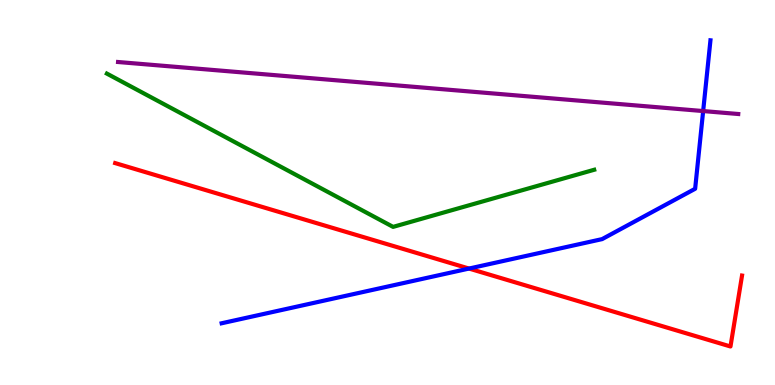[{'lines': ['blue', 'red'], 'intersections': [{'x': 6.05, 'y': 3.02}]}, {'lines': ['green', 'red'], 'intersections': []}, {'lines': ['purple', 'red'], 'intersections': []}, {'lines': ['blue', 'green'], 'intersections': []}, {'lines': ['blue', 'purple'], 'intersections': [{'x': 9.07, 'y': 7.12}]}, {'lines': ['green', 'purple'], 'intersections': []}]